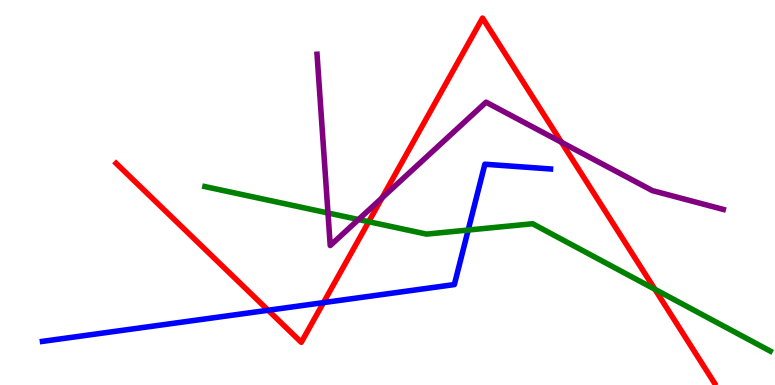[{'lines': ['blue', 'red'], 'intersections': [{'x': 3.46, 'y': 1.94}, {'x': 4.17, 'y': 2.14}]}, {'lines': ['green', 'red'], 'intersections': [{'x': 4.76, 'y': 4.24}, {'x': 8.45, 'y': 2.49}]}, {'lines': ['purple', 'red'], 'intersections': [{'x': 4.93, 'y': 4.86}, {'x': 7.24, 'y': 6.3}]}, {'lines': ['blue', 'green'], 'intersections': [{'x': 6.04, 'y': 4.02}]}, {'lines': ['blue', 'purple'], 'intersections': []}, {'lines': ['green', 'purple'], 'intersections': [{'x': 4.23, 'y': 4.47}, {'x': 4.63, 'y': 4.3}]}]